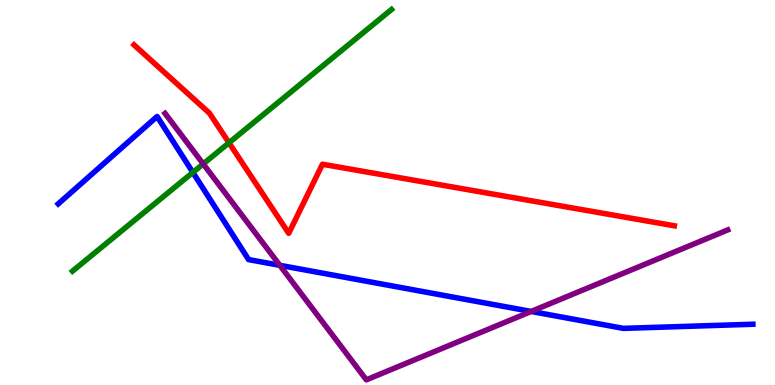[{'lines': ['blue', 'red'], 'intersections': []}, {'lines': ['green', 'red'], 'intersections': [{'x': 2.95, 'y': 6.29}]}, {'lines': ['purple', 'red'], 'intersections': []}, {'lines': ['blue', 'green'], 'intersections': [{'x': 2.49, 'y': 5.52}]}, {'lines': ['blue', 'purple'], 'intersections': [{'x': 3.61, 'y': 3.11}, {'x': 6.85, 'y': 1.91}]}, {'lines': ['green', 'purple'], 'intersections': [{'x': 2.62, 'y': 5.74}]}]